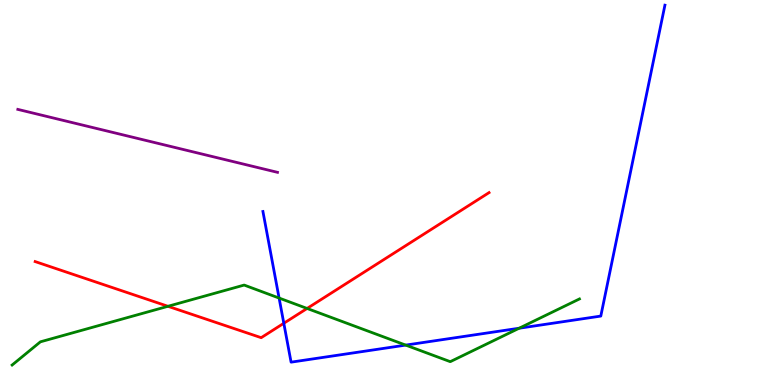[{'lines': ['blue', 'red'], 'intersections': [{'x': 3.66, 'y': 1.6}]}, {'lines': ['green', 'red'], 'intersections': [{'x': 2.17, 'y': 2.04}, {'x': 3.96, 'y': 1.99}]}, {'lines': ['purple', 'red'], 'intersections': []}, {'lines': ['blue', 'green'], 'intersections': [{'x': 3.6, 'y': 2.26}, {'x': 5.23, 'y': 1.04}, {'x': 6.7, 'y': 1.47}]}, {'lines': ['blue', 'purple'], 'intersections': []}, {'lines': ['green', 'purple'], 'intersections': []}]